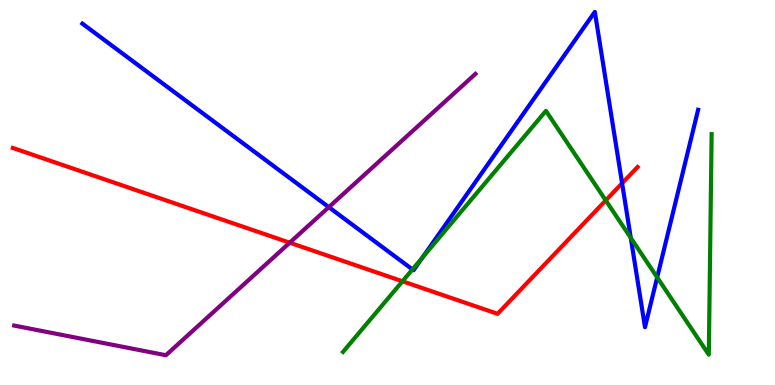[{'lines': ['blue', 'red'], 'intersections': [{'x': 8.03, 'y': 5.24}]}, {'lines': ['green', 'red'], 'intersections': [{'x': 5.19, 'y': 2.69}, {'x': 7.82, 'y': 4.8}]}, {'lines': ['purple', 'red'], 'intersections': [{'x': 3.74, 'y': 3.7}]}, {'lines': ['blue', 'green'], 'intersections': [{'x': 5.32, 'y': 3.0}, {'x': 5.45, 'y': 3.31}, {'x': 8.14, 'y': 3.82}, {'x': 8.48, 'y': 2.8}]}, {'lines': ['blue', 'purple'], 'intersections': [{'x': 4.24, 'y': 4.62}]}, {'lines': ['green', 'purple'], 'intersections': []}]